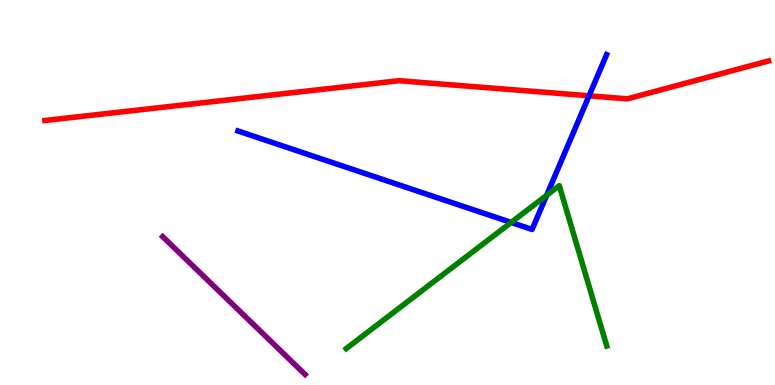[{'lines': ['blue', 'red'], 'intersections': [{'x': 7.6, 'y': 7.51}]}, {'lines': ['green', 'red'], 'intersections': []}, {'lines': ['purple', 'red'], 'intersections': []}, {'lines': ['blue', 'green'], 'intersections': [{'x': 6.6, 'y': 4.22}, {'x': 7.05, 'y': 4.93}]}, {'lines': ['blue', 'purple'], 'intersections': []}, {'lines': ['green', 'purple'], 'intersections': []}]